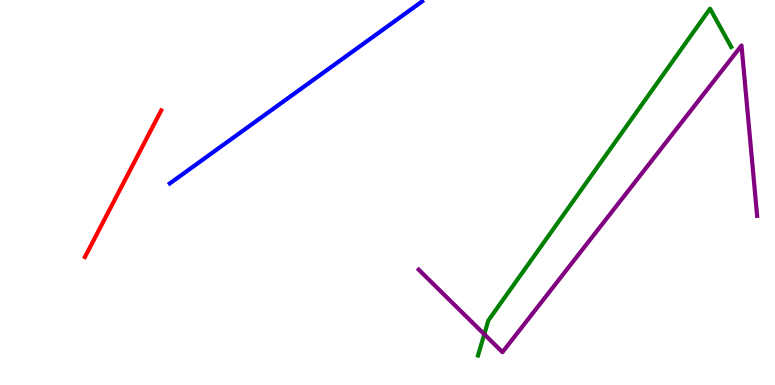[{'lines': ['blue', 'red'], 'intersections': []}, {'lines': ['green', 'red'], 'intersections': []}, {'lines': ['purple', 'red'], 'intersections': []}, {'lines': ['blue', 'green'], 'intersections': []}, {'lines': ['blue', 'purple'], 'intersections': []}, {'lines': ['green', 'purple'], 'intersections': [{'x': 6.25, 'y': 1.32}]}]